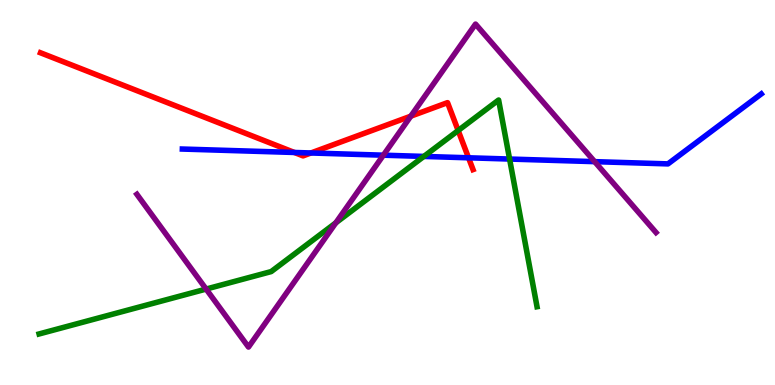[{'lines': ['blue', 'red'], 'intersections': [{'x': 3.8, 'y': 6.04}, {'x': 4.01, 'y': 6.03}, {'x': 6.05, 'y': 5.9}]}, {'lines': ['green', 'red'], 'intersections': [{'x': 5.91, 'y': 6.61}]}, {'lines': ['purple', 'red'], 'intersections': [{'x': 5.3, 'y': 6.98}]}, {'lines': ['blue', 'green'], 'intersections': [{'x': 5.47, 'y': 5.94}, {'x': 6.58, 'y': 5.87}]}, {'lines': ['blue', 'purple'], 'intersections': [{'x': 4.95, 'y': 5.97}, {'x': 7.67, 'y': 5.8}]}, {'lines': ['green', 'purple'], 'intersections': [{'x': 2.66, 'y': 2.49}, {'x': 4.33, 'y': 4.21}]}]